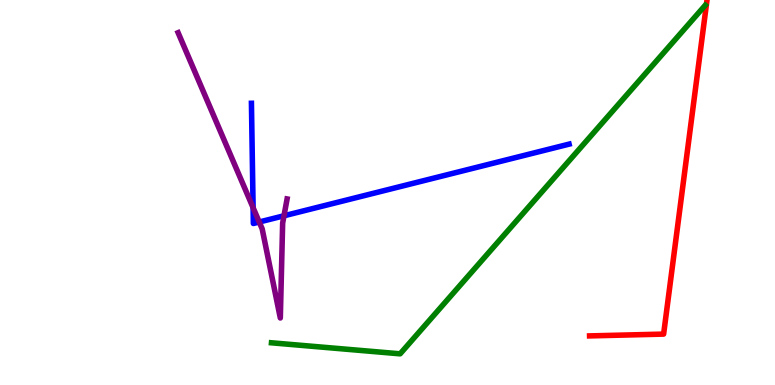[{'lines': ['blue', 'red'], 'intersections': []}, {'lines': ['green', 'red'], 'intersections': []}, {'lines': ['purple', 'red'], 'intersections': []}, {'lines': ['blue', 'green'], 'intersections': []}, {'lines': ['blue', 'purple'], 'intersections': [{'x': 3.27, 'y': 4.6}, {'x': 3.34, 'y': 4.23}, {'x': 3.66, 'y': 4.4}]}, {'lines': ['green', 'purple'], 'intersections': []}]